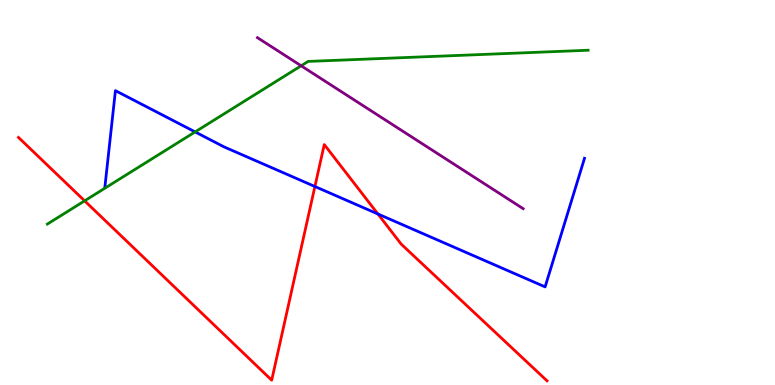[{'lines': ['blue', 'red'], 'intersections': [{'x': 4.06, 'y': 5.16}, {'x': 4.88, 'y': 4.44}]}, {'lines': ['green', 'red'], 'intersections': [{'x': 1.09, 'y': 4.78}]}, {'lines': ['purple', 'red'], 'intersections': []}, {'lines': ['blue', 'green'], 'intersections': [{'x': 2.52, 'y': 6.57}]}, {'lines': ['blue', 'purple'], 'intersections': []}, {'lines': ['green', 'purple'], 'intersections': [{'x': 3.89, 'y': 8.29}]}]